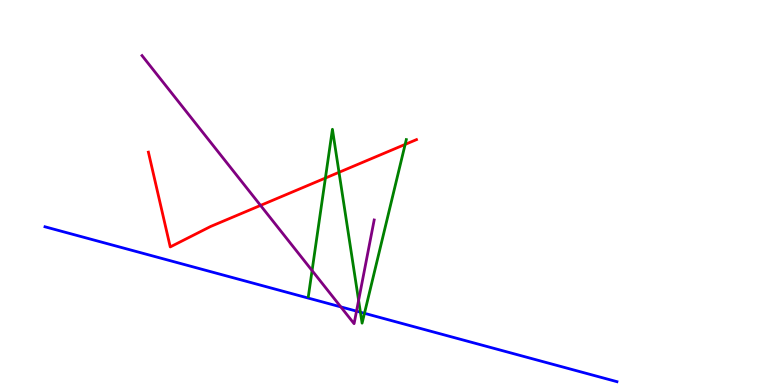[{'lines': ['blue', 'red'], 'intersections': []}, {'lines': ['green', 'red'], 'intersections': [{'x': 4.2, 'y': 5.38}, {'x': 4.37, 'y': 5.52}, {'x': 5.23, 'y': 6.25}]}, {'lines': ['purple', 'red'], 'intersections': [{'x': 3.36, 'y': 4.66}]}, {'lines': ['blue', 'green'], 'intersections': [{'x': 4.65, 'y': 1.89}, {'x': 4.7, 'y': 1.86}]}, {'lines': ['blue', 'purple'], 'intersections': [{'x': 4.4, 'y': 2.03}, {'x': 4.6, 'y': 1.92}]}, {'lines': ['green', 'purple'], 'intersections': [{'x': 4.03, 'y': 2.97}, {'x': 4.63, 'y': 2.2}]}]